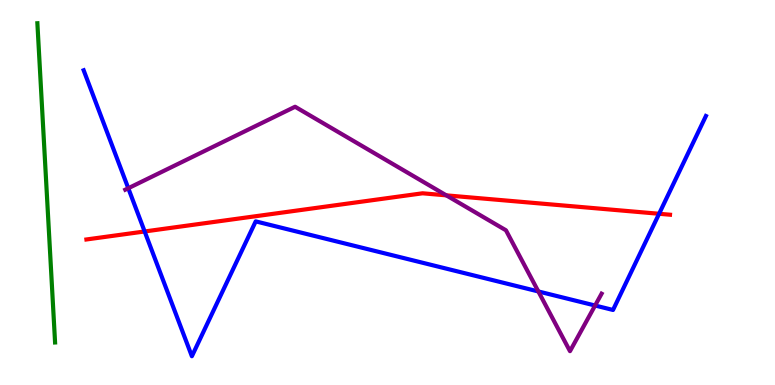[{'lines': ['blue', 'red'], 'intersections': [{'x': 1.87, 'y': 3.99}, {'x': 8.5, 'y': 4.45}]}, {'lines': ['green', 'red'], 'intersections': []}, {'lines': ['purple', 'red'], 'intersections': [{'x': 5.76, 'y': 4.93}]}, {'lines': ['blue', 'green'], 'intersections': []}, {'lines': ['blue', 'purple'], 'intersections': [{'x': 1.66, 'y': 5.11}, {'x': 6.95, 'y': 2.43}, {'x': 7.68, 'y': 2.06}]}, {'lines': ['green', 'purple'], 'intersections': []}]